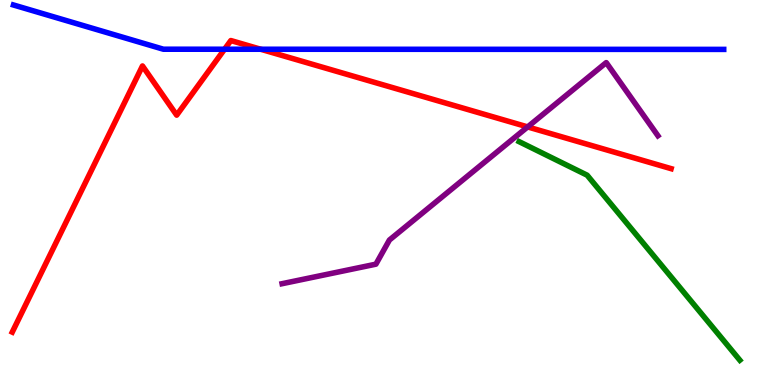[{'lines': ['blue', 'red'], 'intersections': [{'x': 2.9, 'y': 8.72}, {'x': 3.36, 'y': 8.72}]}, {'lines': ['green', 'red'], 'intersections': []}, {'lines': ['purple', 'red'], 'intersections': [{'x': 6.81, 'y': 6.7}]}, {'lines': ['blue', 'green'], 'intersections': []}, {'lines': ['blue', 'purple'], 'intersections': []}, {'lines': ['green', 'purple'], 'intersections': []}]